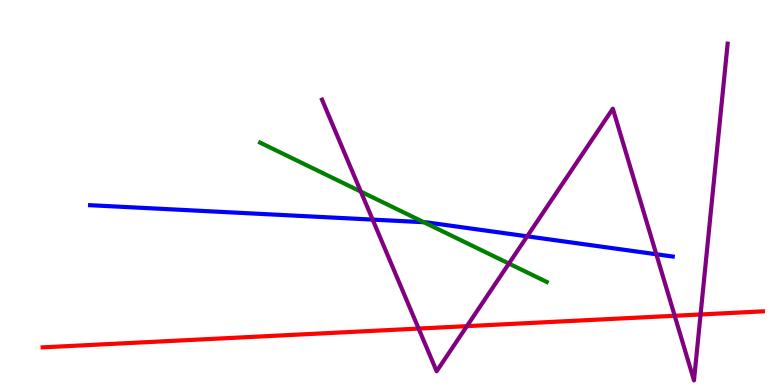[{'lines': ['blue', 'red'], 'intersections': []}, {'lines': ['green', 'red'], 'intersections': []}, {'lines': ['purple', 'red'], 'intersections': [{'x': 5.4, 'y': 1.47}, {'x': 6.02, 'y': 1.53}, {'x': 8.71, 'y': 1.8}, {'x': 9.04, 'y': 1.83}]}, {'lines': ['blue', 'green'], 'intersections': [{'x': 5.47, 'y': 4.23}]}, {'lines': ['blue', 'purple'], 'intersections': [{'x': 4.81, 'y': 4.3}, {'x': 6.8, 'y': 3.86}, {'x': 8.47, 'y': 3.4}]}, {'lines': ['green', 'purple'], 'intersections': [{'x': 4.66, 'y': 5.02}, {'x': 6.57, 'y': 3.15}]}]